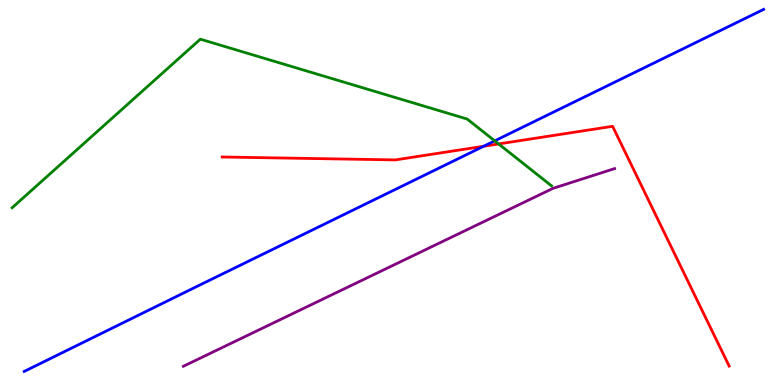[{'lines': ['blue', 'red'], 'intersections': [{'x': 6.24, 'y': 6.2}]}, {'lines': ['green', 'red'], 'intersections': [{'x': 6.43, 'y': 6.26}]}, {'lines': ['purple', 'red'], 'intersections': []}, {'lines': ['blue', 'green'], 'intersections': [{'x': 6.38, 'y': 6.34}]}, {'lines': ['blue', 'purple'], 'intersections': []}, {'lines': ['green', 'purple'], 'intersections': []}]